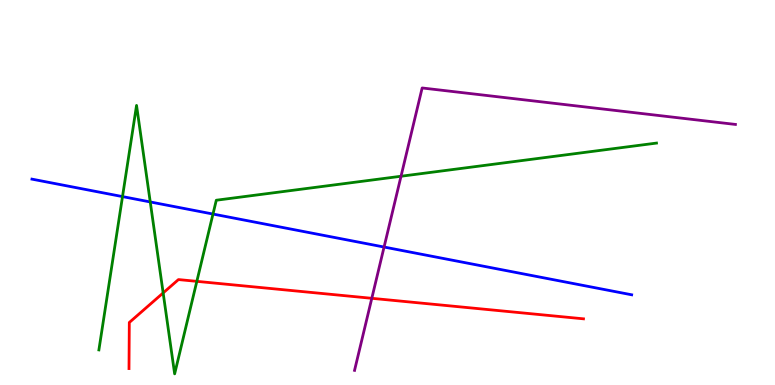[{'lines': ['blue', 'red'], 'intersections': []}, {'lines': ['green', 'red'], 'intersections': [{'x': 2.11, 'y': 2.39}, {'x': 2.54, 'y': 2.69}]}, {'lines': ['purple', 'red'], 'intersections': [{'x': 4.8, 'y': 2.25}]}, {'lines': ['blue', 'green'], 'intersections': [{'x': 1.58, 'y': 4.89}, {'x': 1.94, 'y': 4.75}, {'x': 2.75, 'y': 4.44}]}, {'lines': ['blue', 'purple'], 'intersections': [{'x': 4.96, 'y': 3.58}]}, {'lines': ['green', 'purple'], 'intersections': [{'x': 5.17, 'y': 5.42}]}]